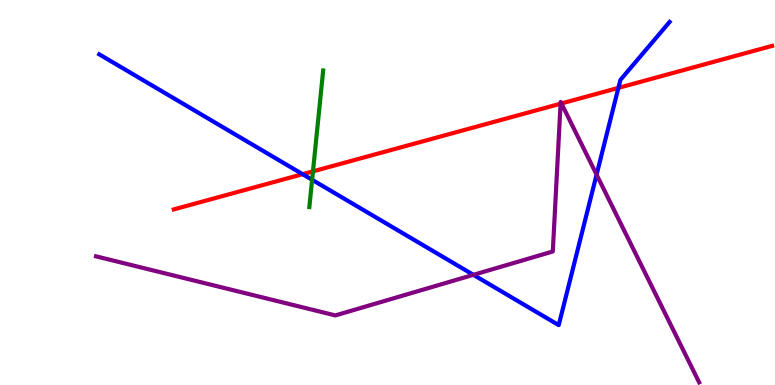[{'lines': ['blue', 'red'], 'intersections': [{'x': 3.9, 'y': 5.48}, {'x': 7.98, 'y': 7.72}]}, {'lines': ['green', 'red'], 'intersections': [{'x': 4.04, 'y': 5.55}]}, {'lines': ['purple', 'red'], 'intersections': [{'x': 7.23, 'y': 7.31}, {'x': 7.24, 'y': 7.31}]}, {'lines': ['blue', 'green'], 'intersections': [{'x': 4.03, 'y': 5.33}]}, {'lines': ['blue', 'purple'], 'intersections': [{'x': 6.11, 'y': 2.86}, {'x': 7.7, 'y': 5.46}]}, {'lines': ['green', 'purple'], 'intersections': []}]